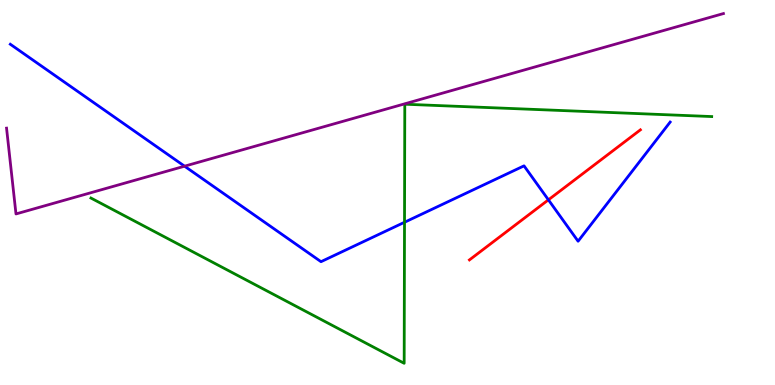[{'lines': ['blue', 'red'], 'intersections': [{'x': 7.08, 'y': 4.81}]}, {'lines': ['green', 'red'], 'intersections': []}, {'lines': ['purple', 'red'], 'intersections': []}, {'lines': ['blue', 'green'], 'intersections': [{'x': 5.22, 'y': 4.23}]}, {'lines': ['blue', 'purple'], 'intersections': [{'x': 2.38, 'y': 5.68}]}, {'lines': ['green', 'purple'], 'intersections': []}]